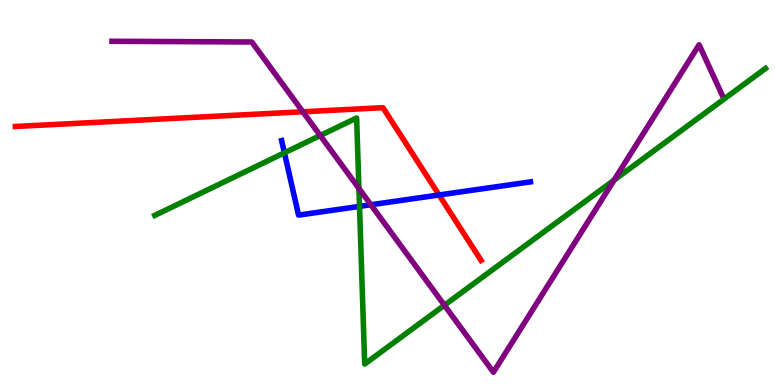[{'lines': ['blue', 'red'], 'intersections': [{'x': 5.67, 'y': 4.94}]}, {'lines': ['green', 'red'], 'intersections': []}, {'lines': ['purple', 'red'], 'intersections': [{'x': 3.91, 'y': 7.1}]}, {'lines': ['blue', 'green'], 'intersections': [{'x': 3.67, 'y': 6.03}, {'x': 4.64, 'y': 4.64}]}, {'lines': ['blue', 'purple'], 'intersections': [{'x': 4.79, 'y': 4.68}]}, {'lines': ['green', 'purple'], 'intersections': [{'x': 4.13, 'y': 6.48}, {'x': 4.63, 'y': 5.11}, {'x': 5.73, 'y': 2.07}, {'x': 7.92, 'y': 5.32}]}]